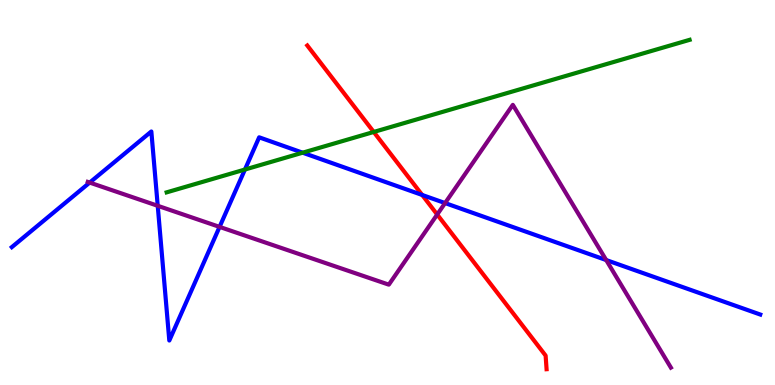[{'lines': ['blue', 'red'], 'intersections': [{'x': 5.45, 'y': 4.94}]}, {'lines': ['green', 'red'], 'intersections': [{'x': 4.82, 'y': 6.57}]}, {'lines': ['purple', 'red'], 'intersections': [{'x': 5.64, 'y': 4.43}]}, {'lines': ['blue', 'green'], 'intersections': [{'x': 3.16, 'y': 5.6}, {'x': 3.91, 'y': 6.03}]}, {'lines': ['blue', 'purple'], 'intersections': [{'x': 1.16, 'y': 5.26}, {'x': 2.04, 'y': 4.65}, {'x': 2.83, 'y': 4.11}, {'x': 5.74, 'y': 4.73}, {'x': 7.82, 'y': 3.25}]}, {'lines': ['green', 'purple'], 'intersections': []}]